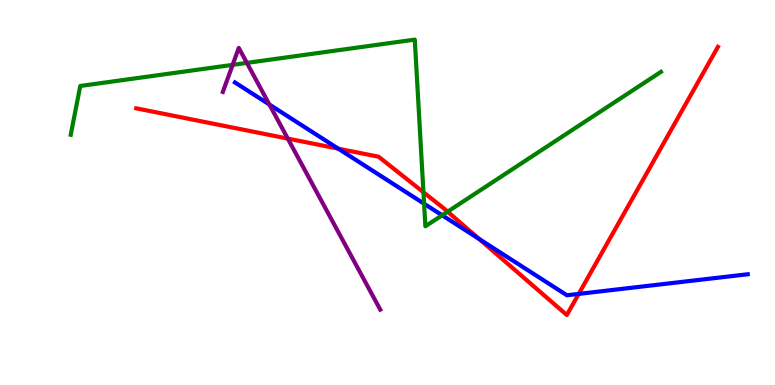[{'lines': ['blue', 'red'], 'intersections': [{'x': 4.36, 'y': 6.14}, {'x': 6.18, 'y': 3.79}, {'x': 7.47, 'y': 2.37}]}, {'lines': ['green', 'red'], 'intersections': [{'x': 5.46, 'y': 5.01}, {'x': 5.78, 'y': 4.5}]}, {'lines': ['purple', 'red'], 'intersections': [{'x': 3.71, 'y': 6.4}]}, {'lines': ['blue', 'green'], 'intersections': [{'x': 5.47, 'y': 4.71}, {'x': 5.71, 'y': 4.41}]}, {'lines': ['blue', 'purple'], 'intersections': [{'x': 3.48, 'y': 7.29}]}, {'lines': ['green', 'purple'], 'intersections': [{'x': 3.0, 'y': 8.32}, {'x': 3.19, 'y': 8.37}]}]